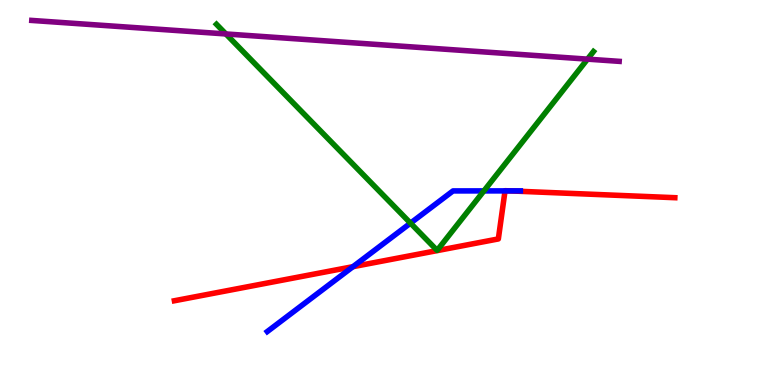[{'lines': ['blue', 'red'], 'intersections': [{'x': 4.55, 'y': 3.07}, {'x': 6.52, 'y': 5.04}, {'x': 6.58, 'y': 5.04}]}, {'lines': ['green', 'red'], 'intersections': []}, {'lines': ['purple', 'red'], 'intersections': []}, {'lines': ['blue', 'green'], 'intersections': [{'x': 5.3, 'y': 4.2}, {'x': 6.24, 'y': 5.04}]}, {'lines': ['blue', 'purple'], 'intersections': []}, {'lines': ['green', 'purple'], 'intersections': [{'x': 2.91, 'y': 9.12}, {'x': 7.58, 'y': 8.46}]}]